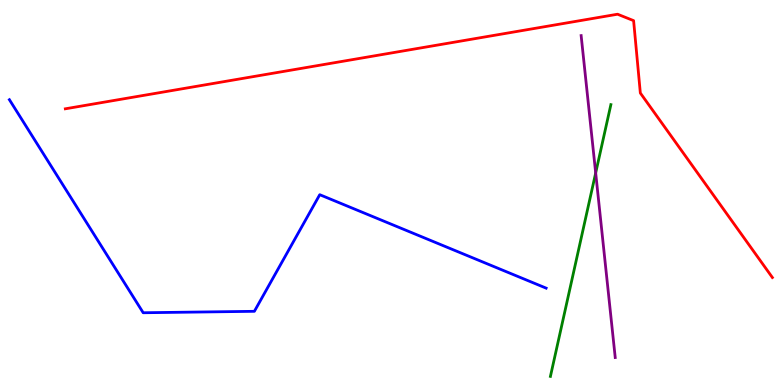[{'lines': ['blue', 'red'], 'intersections': []}, {'lines': ['green', 'red'], 'intersections': []}, {'lines': ['purple', 'red'], 'intersections': []}, {'lines': ['blue', 'green'], 'intersections': []}, {'lines': ['blue', 'purple'], 'intersections': []}, {'lines': ['green', 'purple'], 'intersections': [{'x': 7.69, 'y': 5.51}]}]